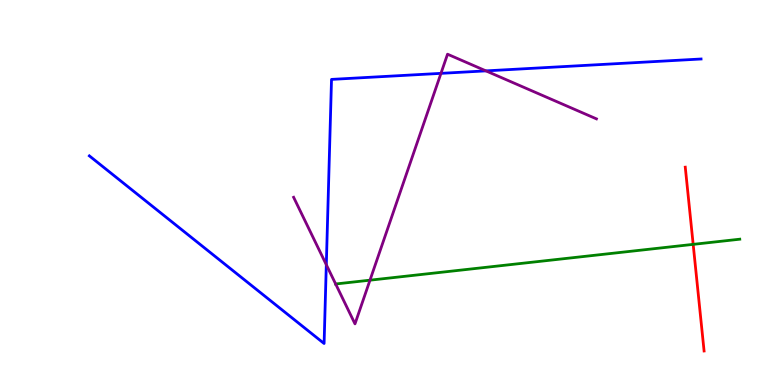[{'lines': ['blue', 'red'], 'intersections': []}, {'lines': ['green', 'red'], 'intersections': [{'x': 8.94, 'y': 3.65}]}, {'lines': ['purple', 'red'], 'intersections': []}, {'lines': ['blue', 'green'], 'intersections': []}, {'lines': ['blue', 'purple'], 'intersections': [{'x': 4.21, 'y': 3.12}, {'x': 5.69, 'y': 8.09}, {'x': 6.27, 'y': 8.16}]}, {'lines': ['green', 'purple'], 'intersections': [{'x': 4.33, 'y': 2.62}, {'x': 4.77, 'y': 2.72}]}]